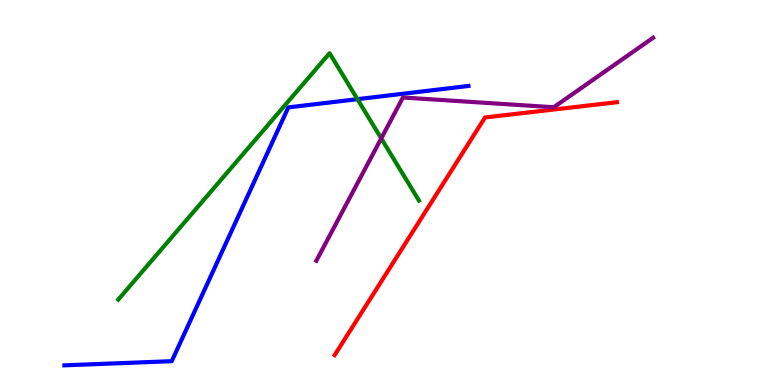[{'lines': ['blue', 'red'], 'intersections': []}, {'lines': ['green', 'red'], 'intersections': []}, {'lines': ['purple', 'red'], 'intersections': []}, {'lines': ['blue', 'green'], 'intersections': [{'x': 4.61, 'y': 7.42}]}, {'lines': ['blue', 'purple'], 'intersections': []}, {'lines': ['green', 'purple'], 'intersections': [{'x': 4.92, 'y': 6.41}]}]